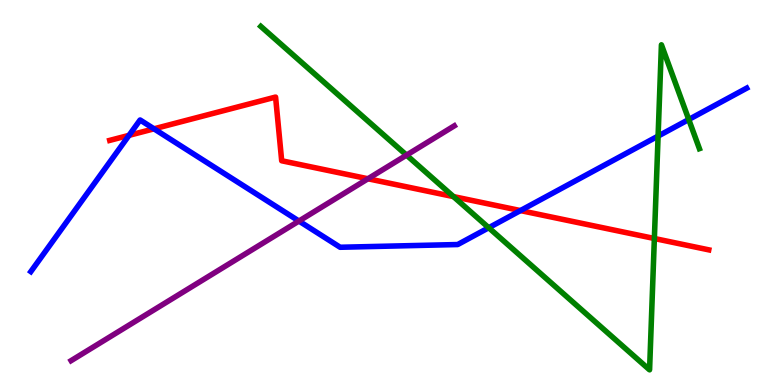[{'lines': ['blue', 'red'], 'intersections': [{'x': 1.66, 'y': 6.48}, {'x': 1.99, 'y': 6.65}, {'x': 6.72, 'y': 4.53}]}, {'lines': ['green', 'red'], 'intersections': [{'x': 5.85, 'y': 4.89}, {'x': 8.44, 'y': 3.81}]}, {'lines': ['purple', 'red'], 'intersections': [{'x': 4.75, 'y': 5.36}]}, {'lines': ['blue', 'green'], 'intersections': [{'x': 6.31, 'y': 4.08}, {'x': 8.49, 'y': 6.46}, {'x': 8.89, 'y': 6.9}]}, {'lines': ['blue', 'purple'], 'intersections': [{'x': 3.86, 'y': 4.26}]}, {'lines': ['green', 'purple'], 'intersections': [{'x': 5.25, 'y': 5.97}]}]